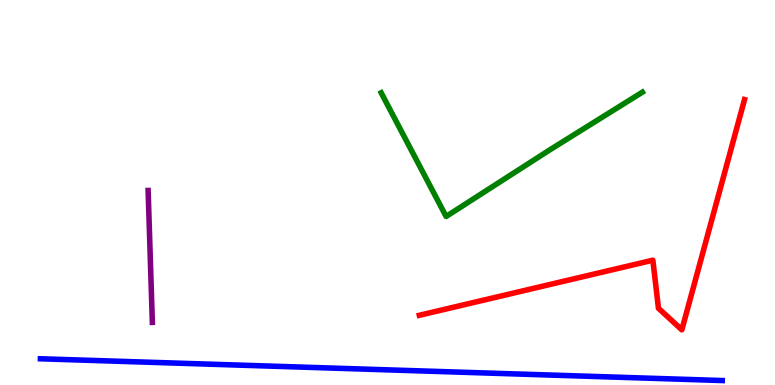[{'lines': ['blue', 'red'], 'intersections': []}, {'lines': ['green', 'red'], 'intersections': []}, {'lines': ['purple', 'red'], 'intersections': []}, {'lines': ['blue', 'green'], 'intersections': []}, {'lines': ['blue', 'purple'], 'intersections': []}, {'lines': ['green', 'purple'], 'intersections': []}]